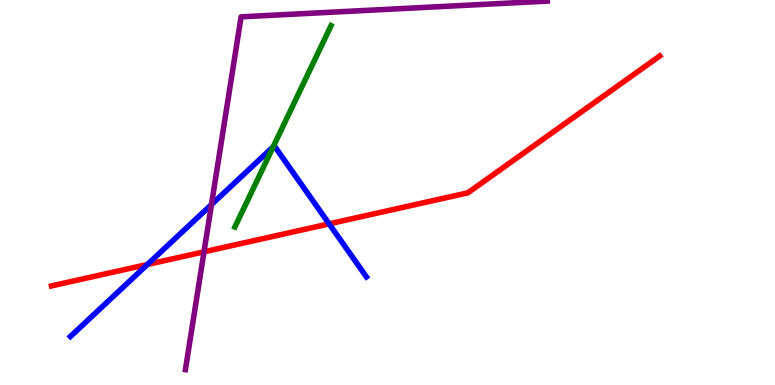[{'lines': ['blue', 'red'], 'intersections': [{'x': 1.9, 'y': 3.13}, {'x': 4.25, 'y': 4.19}]}, {'lines': ['green', 'red'], 'intersections': []}, {'lines': ['purple', 'red'], 'intersections': [{'x': 2.63, 'y': 3.46}]}, {'lines': ['blue', 'green'], 'intersections': [{'x': 3.52, 'y': 6.19}]}, {'lines': ['blue', 'purple'], 'intersections': [{'x': 2.73, 'y': 4.69}]}, {'lines': ['green', 'purple'], 'intersections': []}]